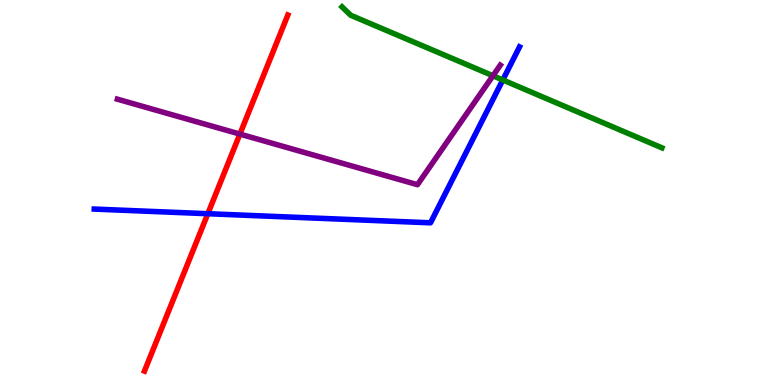[{'lines': ['blue', 'red'], 'intersections': [{'x': 2.68, 'y': 4.45}]}, {'lines': ['green', 'red'], 'intersections': []}, {'lines': ['purple', 'red'], 'intersections': [{'x': 3.1, 'y': 6.52}]}, {'lines': ['blue', 'green'], 'intersections': [{'x': 6.49, 'y': 7.92}]}, {'lines': ['blue', 'purple'], 'intersections': []}, {'lines': ['green', 'purple'], 'intersections': [{'x': 6.36, 'y': 8.03}]}]